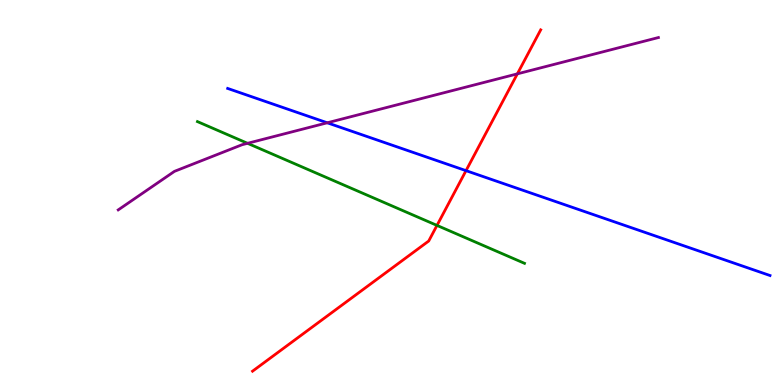[{'lines': ['blue', 'red'], 'intersections': [{'x': 6.01, 'y': 5.57}]}, {'lines': ['green', 'red'], 'intersections': [{'x': 5.64, 'y': 4.15}]}, {'lines': ['purple', 'red'], 'intersections': [{'x': 6.68, 'y': 8.08}]}, {'lines': ['blue', 'green'], 'intersections': []}, {'lines': ['blue', 'purple'], 'intersections': [{'x': 4.22, 'y': 6.81}]}, {'lines': ['green', 'purple'], 'intersections': [{'x': 3.19, 'y': 6.28}]}]